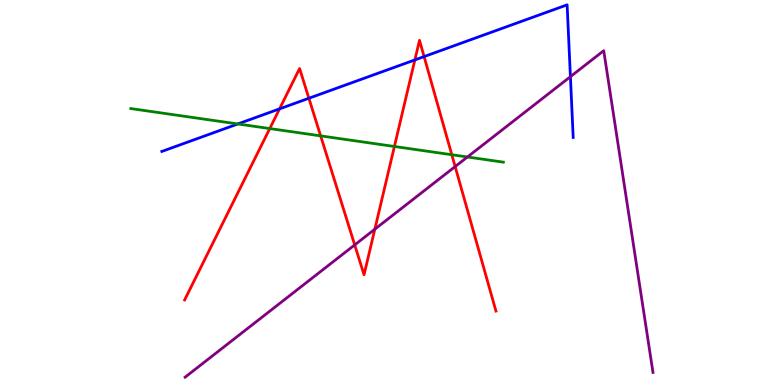[{'lines': ['blue', 'red'], 'intersections': [{'x': 3.61, 'y': 7.17}, {'x': 3.99, 'y': 7.45}, {'x': 5.35, 'y': 8.44}, {'x': 5.47, 'y': 8.53}]}, {'lines': ['green', 'red'], 'intersections': [{'x': 3.48, 'y': 6.66}, {'x': 4.14, 'y': 6.47}, {'x': 5.09, 'y': 6.2}, {'x': 5.83, 'y': 5.98}]}, {'lines': ['purple', 'red'], 'intersections': [{'x': 4.58, 'y': 3.64}, {'x': 4.84, 'y': 4.05}, {'x': 5.87, 'y': 5.67}]}, {'lines': ['blue', 'green'], 'intersections': [{'x': 3.07, 'y': 6.78}]}, {'lines': ['blue', 'purple'], 'intersections': [{'x': 7.36, 'y': 8.01}]}, {'lines': ['green', 'purple'], 'intersections': [{'x': 6.03, 'y': 5.92}]}]